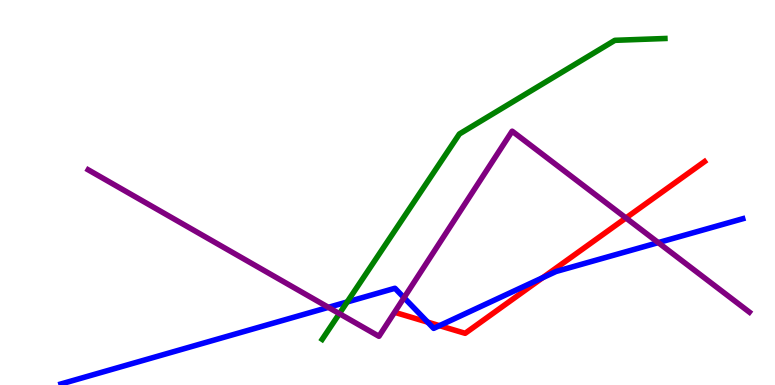[{'lines': ['blue', 'red'], 'intersections': [{'x': 5.52, 'y': 1.63}, {'x': 5.67, 'y': 1.54}, {'x': 7.0, 'y': 2.79}]}, {'lines': ['green', 'red'], 'intersections': []}, {'lines': ['purple', 'red'], 'intersections': [{'x': 8.08, 'y': 4.34}]}, {'lines': ['blue', 'green'], 'intersections': [{'x': 4.48, 'y': 2.16}]}, {'lines': ['blue', 'purple'], 'intersections': [{'x': 4.24, 'y': 2.02}, {'x': 5.21, 'y': 2.27}, {'x': 8.49, 'y': 3.7}]}, {'lines': ['green', 'purple'], 'intersections': [{'x': 4.38, 'y': 1.85}]}]